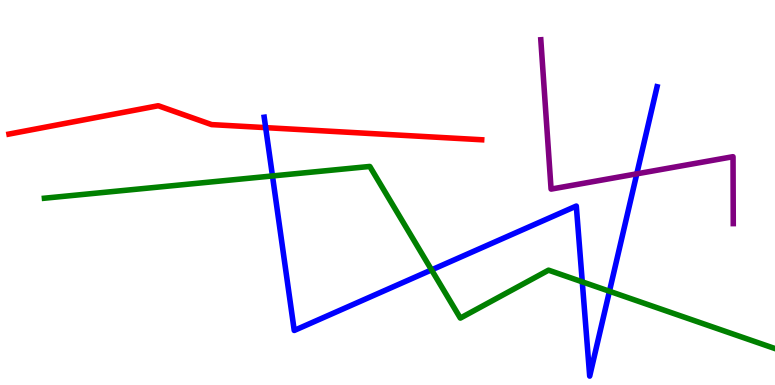[{'lines': ['blue', 'red'], 'intersections': [{'x': 3.43, 'y': 6.68}]}, {'lines': ['green', 'red'], 'intersections': []}, {'lines': ['purple', 'red'], 'intersections': []}, {'lines': ['blue', 'green'], 'intersections': [{'x': 3.52, 'y': 5.43}, {'x': 5.57, 'y': 2.99}, {'x': 7.51, 'y': 2.68}, {'x': 7.86, 'y': 2.43}]}, {'lines': ['blue', 'purple'], 'intersections': [{'x': 8.22, 'y': 5.48}]}, {'lines': ['green', 'purple'], 'intersections': []}]